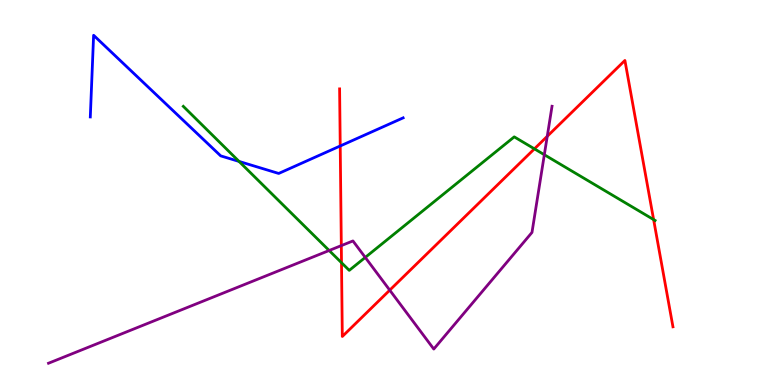[{'lines': ['blue', 'red'], 'intersections': [{'x': 4.39, 'y': 6.21}]}, {'lines': ['green', 'red'], 'intersections': [{'x': 4.41, 'y': 3.18}, {'x': 6.9, 'y': 6.13}, {'x': 8.43, 'y': 4.3}]}, {'lines': ['purple', 'red'], 'intersections': [{'x': 4.4, 'y': 3.62}, {'x': 5.03, 'y': 2.46}, {'x': 7.06, 'y': 6.46}]}, {'lines': ['blue', 'green'], 'intersections': [{'x': 3.08, 'y': 5.81}]}, {'lines': ['blue', 'purple'], 'intersections': []}, {'lines': ['green', 'purple'], 'intersections': [{'x': 4.25, 'y': 3.49}, {'x': 4.71, 'y': 3.31}, {'x': 7.02, 'y': 5.98}]}]